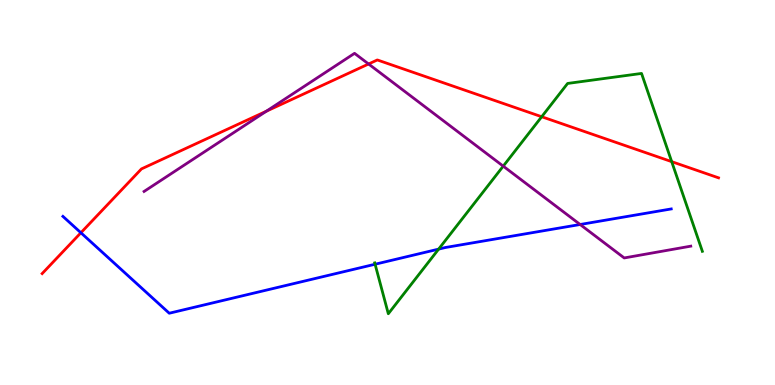[{'lines': ['blue', 'red'], 'intersections': [{'x': 1.04, 'y': 3.95}]}, {'lines': ['green', 'red'], 'intersections': [{'x': 6.99, 'y': 6.97}, {'x': 8.67, 'y': 5.8}]}, {'lines': ['purple', 'red'], 'intersections': [{'x': 3.44, 'y': 7.11}, {'x': 4.76, 'y': 8.34}]}, {'lines': ['blue', 'green'], 'intersections': [{'x': 4.84, 'y': 3.14}, {'x': 5.66, 'y': 3.53}]}, {'lines': ['blue', 'purple'], 'intersections': [{'x': 7.49, 'y': 4.17}]}, {'lines': ['green', 'purple'], 'intersections': [{'x': 6.49, 'y': 5.68}]}]